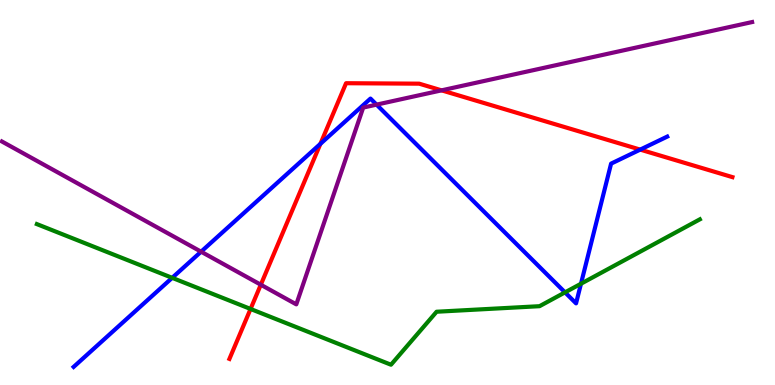[{'lines': ['blue', 'red'], 'intersections': [{'x': 4.13, 'y': 6.26}, {'x': 8.26, 'y': 6.11}]}, {'lines': ['green', 'red'], 'intersections': [{'x': 3.23, 'y': 1.98}]}, {'lines': ['purple', 'red'], 'intersections': [{'x': 3.37, 'y': 2.6}, {'x': 5.7, 'y': 7.65}]}, {'lines': ['blue', 'green'], 'intersections': [{'x': 2.22, 'y': 2.78}, {'x': 7.29, 'y': 2.41}, {'x': 7.5, 'y': 2.63}]}, {'lines': ['blue', 'purple'], 'intersections': [{'x': 2.59, 'y': 3.46}, {'x': 4.86, 'y': 7.28}]}, {'lines': ['green', 'purple'], 'intersections': []}]